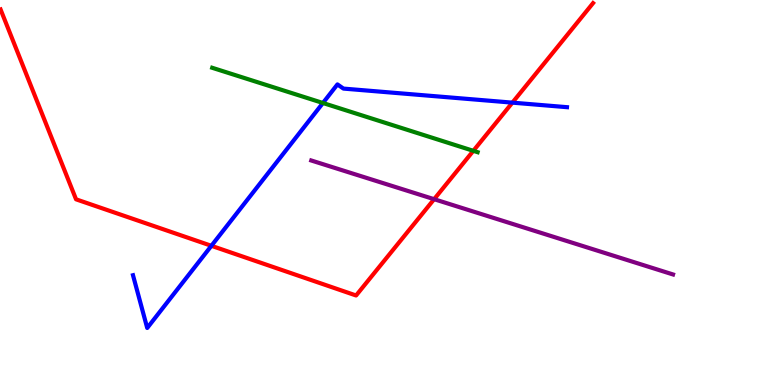[{'lines': ['blue', 'red'], 'intersections': [{'x': 2.73, 'y': 3.62}, {'x': 6.61, 'y': 7.33}]}, {'lines': ['green', 'red'], 'intersections': [{'x': 6.11, 'y': 6.08}]}, {'lines': ['purple', 'red'], 'intersections': [{'x': 5.6, 'y': 4.83}]}, {'lines': ['blue', 'green'], 'intersections': [{'x': 4.17, 'y': 7.32}]}, {'lines': ['blue', 'purple'], 'intersections': []}, {'lines': ['green', 'purple'], 'intersections': []}]